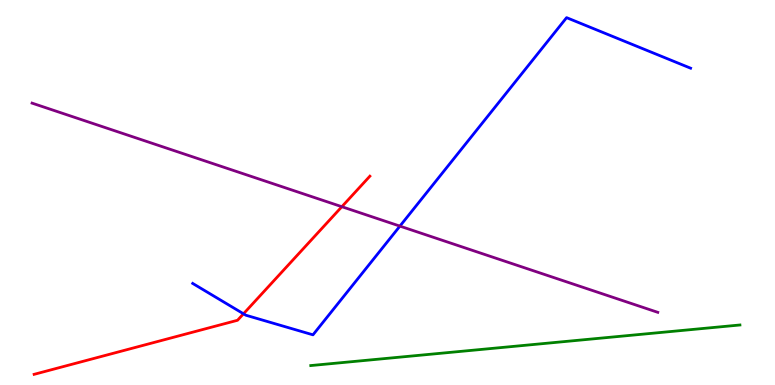[{'lines': ['blue', 'red'], 'intersections': [{'x': 3.14, 'y': 1.85}]}, {'lines': ['green', 'red'], 'intersections': []}, {'lines': ['purple', 'red'], 'intersections': [{'x': 4.41, 'y': 4.63}]}, {'lines': ['blue', 'green'], 'intersections': []}, {'lines': ['blue', 'purple'], 'intersections': [{'x': 5.16, 'y': 4.13}]}, {'lines': ['green', 'purple'], 'intersections': []}]